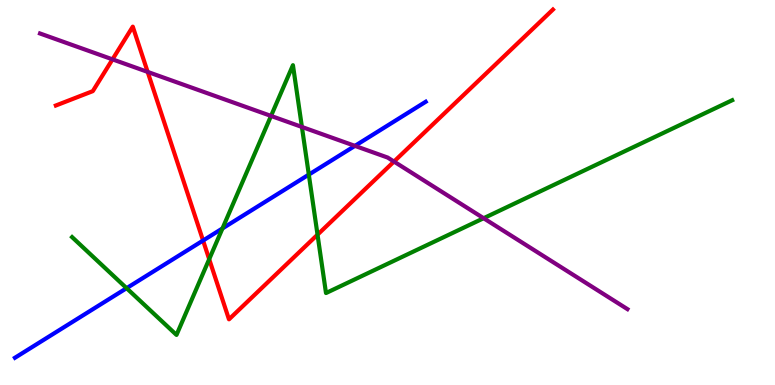[{'lines': ['blue', 'red'], 'intersections': [{'x': 2.62, 'y': 3.75}]}, {'lines': ['green', 'red'], 'intersections': [{'x': 2.7, 'y': 3.27}, {'x': 4.1, 'y': 3.9}]}, {'lines': ['purple', 'red'], 'intersections': [{'x': 1.45, 'y': 8.46}, {'x': 1.91, 'y': 8.13}, {'x': 5.08, 'y': 5.8}]}, {'lines': ['blue', 'green'], 'intersections': [{'x': 1.63, 'y': 2.51}, {'x': 2.87, 'y': 4.07}, {'x': 3.98, 'y': 5.46}]}, {'lines': ['blue', 'purple'], 'intersections': [{'x': 4.58, 'y': 6.21}]}, {'lines': ['green', 'purple'], 'intersections': [{'x': 3.5, 'y': 6.99}, {'x': 3.9, 'y': 6.7}, {'x': 6.24, 'y': 4.33}]}]